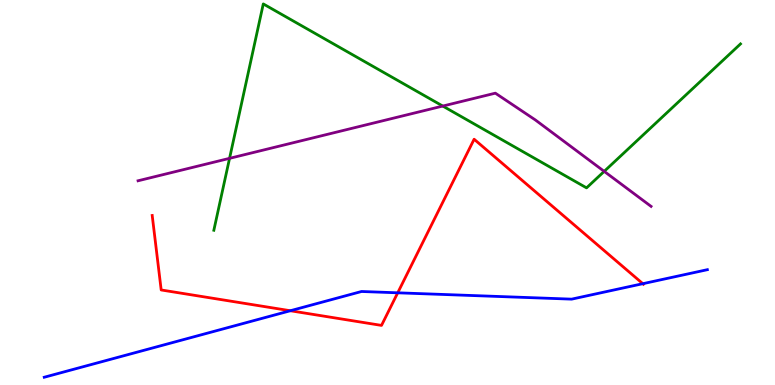[{'lines': ['blue', 'red'], 'intersections': [{'x': 3.75, 'y': 1.93}, {'x': 5.13, 'y': 2.39}, {'x': 8.29, 'y': 2.63}]}, {'lines': ['green', 'red'], 'intersections': []}, {'lines': ['purple', 'red'], 'intersections': []}, {'lines': ['blue', 'green'], 'intersections': []}, {'lines': ['blue', 'purple'], 'intersections': []}, {'lines': ['green', 'purple'], 'intersections': [{'x': 2.96, 'y': 5.89}, {'x': 5.71, 'y': 7.25}, {'x': 7.8, 'y': 5.55}]}]